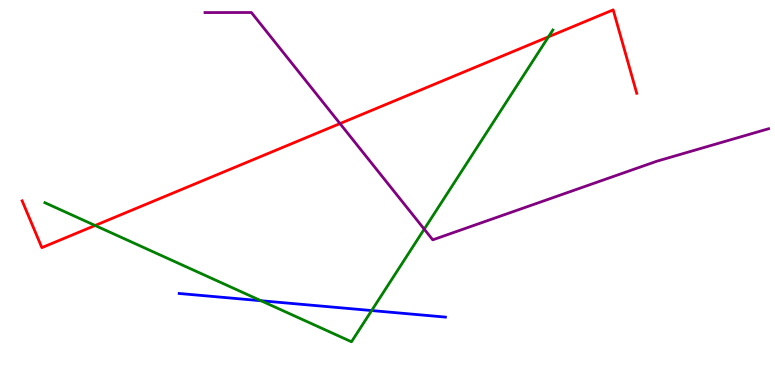[{'lines': ['blue', 'red'], 'intersections': []}, {'lines': ['green', 'red'], 'intersections': [{'x': 1.23, 'y': 4.14}, {'x': 7.08, 'y': 9.04}]}, {'lines': ['purple', 'red'], 'intersections': [{'x': 4.39, 'y': 6.79}]}, {'lines': ['blue', 'green'], 'intersections': [{'x': 3.37, 'y': 2.19}, {'x': 4.8, 'y': 1.93}]}, {'lines': ['blue', 'purple'], 'intersections': []}, {'lines': ['green', 'purple'], 'intersections': [{'x': 5.47, 'y': 4.05}]}]